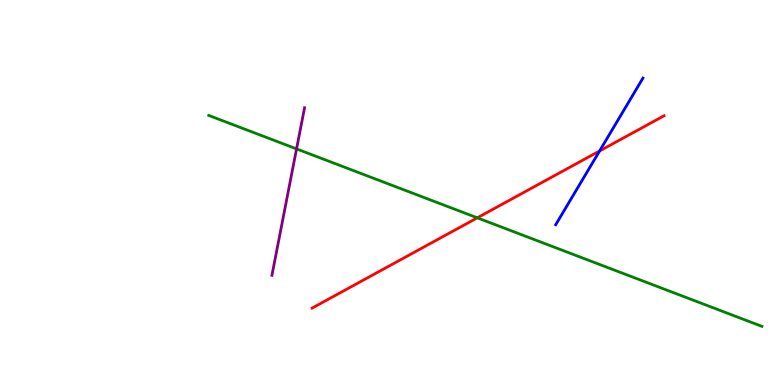[{'lines': ['blue', 'red'], 'intersections': [{'x': 7.74, 'y': 6.08}]}, {'lines': ['green', 'red'], 'intersections': [{'x': 6.16, 'y': 4.34}]}, {'lines': ['purple', 'red'], 'intersections': []}, {'lines': ['blue', 'green'], 'intersections': []}, {'lines': ['blue', 'purple'], 'intersections': []}, {'lines': ['green', 'purple'], 'intersections': [{'x': 3.83, 'y': 6.13}]}]